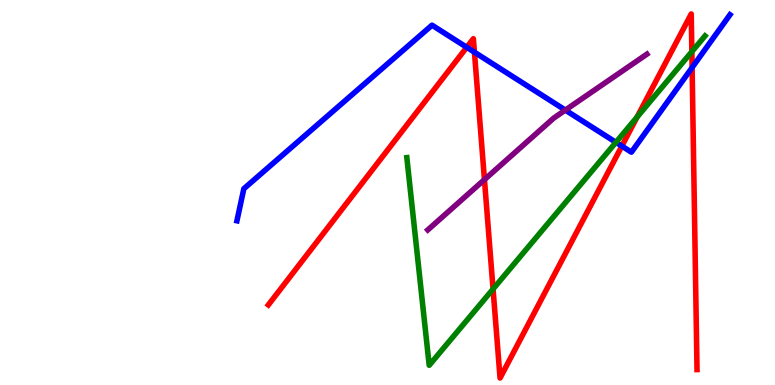[{'lines': ['blue', 'red'], 'intersections': [{'x': 6.02, 'y': 8.77}, {'x': 6.12, 'y': 8.64}, {'x': 8.02, 'y': 6.21}, {'x': 8.93, 'y': 8.25}]}, {'lines': ['green', 'red'], 'intersections': [{'x': 6.36, 'y': 2.49}, {'x': 8.22, 'y': 6.96}, {'x': 8.93, 'y': 8.66}]}, {'lines': ['purple', 'red'], 'intersections': [{'x': 6.25, 'y': 5.33}]}, {'lines': ['blue', 'green'], 'intersections': [{'x': 7.95, 'y': 6.3}]}, {'lines': ['blue', 'purple'], 'intersections': [{'x': 7.29, 'y': 7.14}]}, {'lines': ['green', 'purple'], 'intersections': []}]